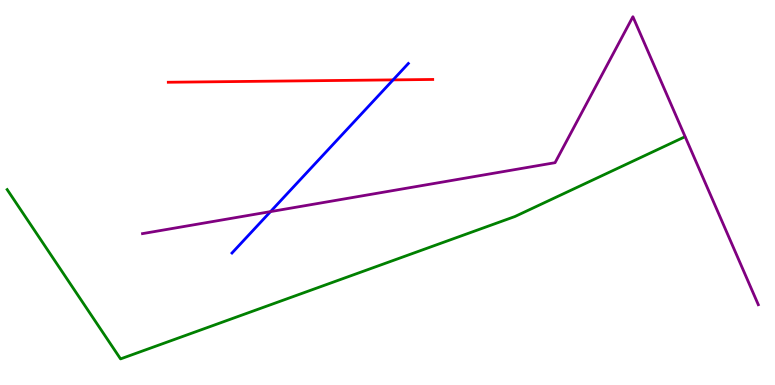[{'lines': ['blue', 'red'], 'intersections': [{'x': 5.07, 'y': 7.93}]}, {'lines': ['green', 'red'], 'intersections': []}, {'lines': ['purple', 'red'], 'intersections': []}, {'lines': ['blue', 'green'], 'intersections': []}, {'lines': ['blue', 'purple'], 'intersections': [{'x': 3.49, 'y': 4.5}]}, {'lines': ['green', 'purple'], 'intersections': []}]